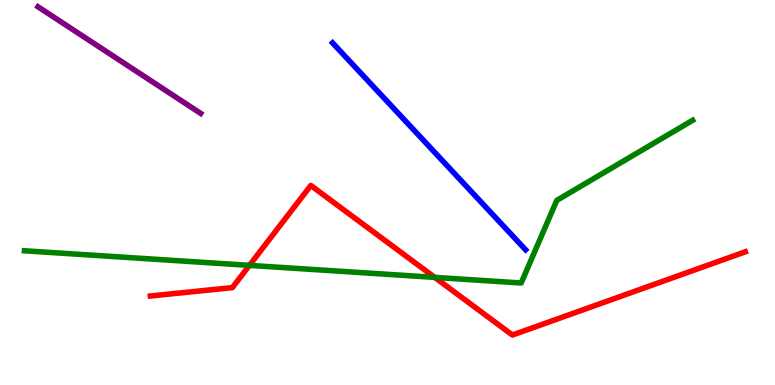[{'lines': ['blue', 'red'], 'intersections': []}, {'lines': ['green', 'red'], 'intersections': [{'x': 3.22, 'y': 3.11}, {'x': 5.61, 'y': 2.8}]}, {'lines': ['purple', 'red'], 'intersections': []}, {'lines': ['blue', 'green'], 'intersections': []}, {'lines': ['blue', 'purple'], 'intersections': []}, {'lines': ['green', 'purple'], 'intersections': []}]